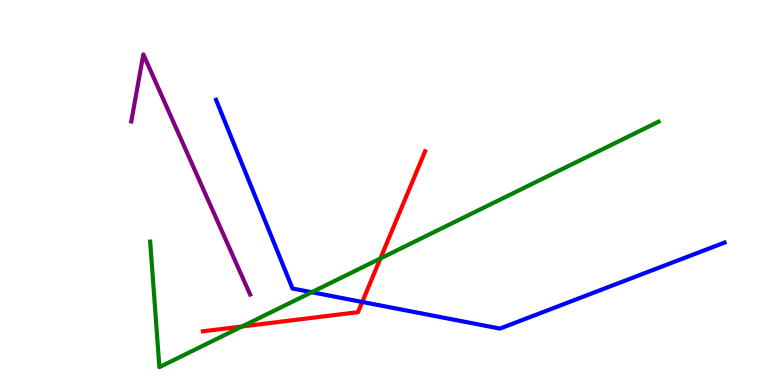[{'lines': ['blue', 'red'], 'intersections': [{'x': 4.67, 'y': 2.16}]}, {'lines': ['green', 'red'], 'intersections': [{'x': 3.12, 'y': 1.52}, {'x': 4.91, 'y': 3.29}]}, {'lines': ['purple', 'red'], 'intersections': []}, {'lines': ['blue', 'green'], 'intersections': [{'x': 4.02, 'y': 2.41}]}, {'lines': ['blue', 'purple'], 'intersections': []}, {'lines': ['green', 'purple'], 'intersections': []}]